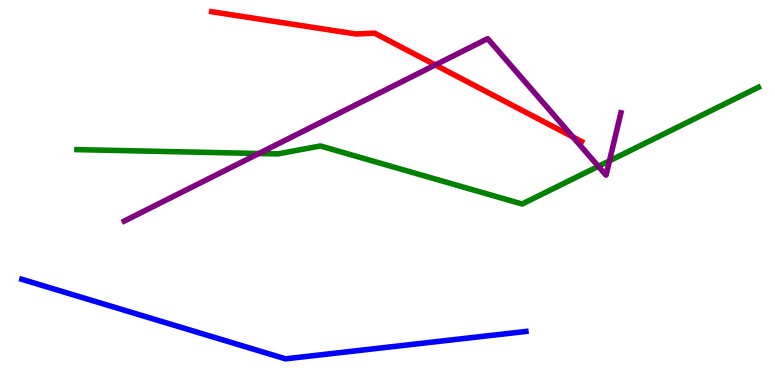[{'lines': ['blue', 'red'], 'intersections': []}, {'lines': ['green', 'red'], 'intersections': []}, {'lines': ['purple', 'red'], 'intersections': [{'x': 5.62, 'y': 8.31}, {'x': 7.39, 'y': 6.44}]}, {'lines': ['blue', 'green'], 'intersections': []}, {'lines': ['blue', 'purple'], 'intersections': []}, {'lines': ['green', 'purple'], 'intersections': [{'x': 3.34, 'y': 6.01}, {'x': 7.72, 'y': 5.68}, {'x': 7.86, 'y': 5.82}]}]